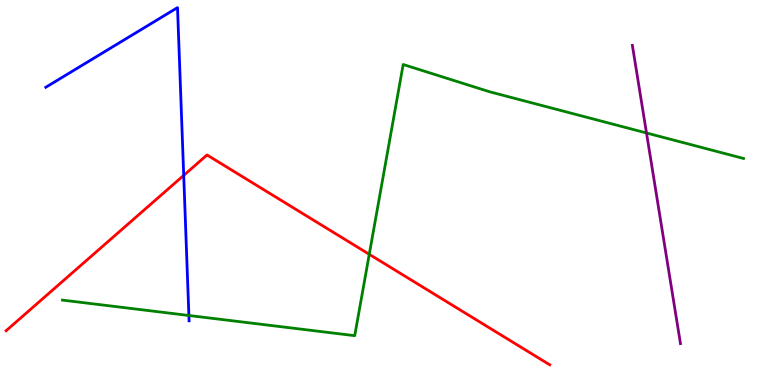[{'lines': ['blue', 'red'], 'intersections': [{'x': 2.37, 'y': 5.44}]}, {'lines': ['green', 'red'], 'intersections': [{'x': 4.76, 'y': 3.39}]}, {'lines': ['purple', 'red'], 'intersections': []}, {'lines': ['blue', 'green'], 'intersections': [{'x': 2.44, 'y': 1.81}]}, {'lines': ['blue', 'purple'], 'intersections': []}, {'lines': ['green', 'purple'], 'intersections': [{'x': 8.34, 'y': 6.55}]}]